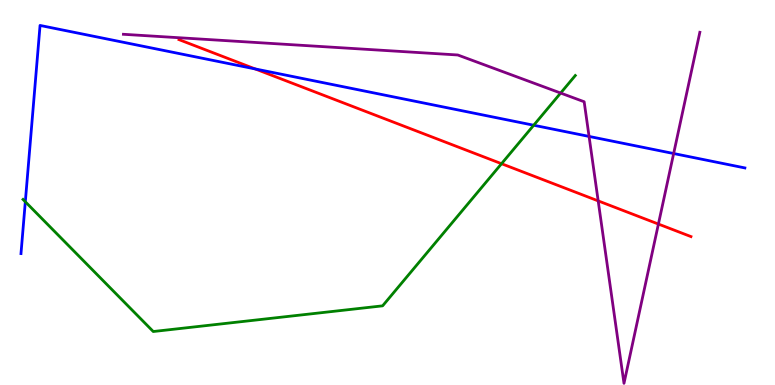[{'lines': ['blue', 'red'], 'intersections': [{'x': 3.29, 'y': 8.21}]}, {'lines': ['green', 'red'], 'intersections': [{'x': 6.47, 'y': 5.75}]}, {'lines': ['purple', 'red'], 'intersections': [{'x': 7.72, 'y': 4.78}, {'x': 8.5, 'y': 4.18}]}, {'lines': ['blue', 'green'], 'intersections': [{'x': 0.327, 'y': 4.76}, {'x': 6.89, 'y': 6.75}]}, {'lines': ['blue', 'purple'], 'intersections': [{'x': 7.6, 'y': 6.46}, {'x': 8.69, 'y': 6.01}]}, {'lines': ['green', 'purple'], 'intersections': [{'x': 7.23, 'y': 7.58}]}]